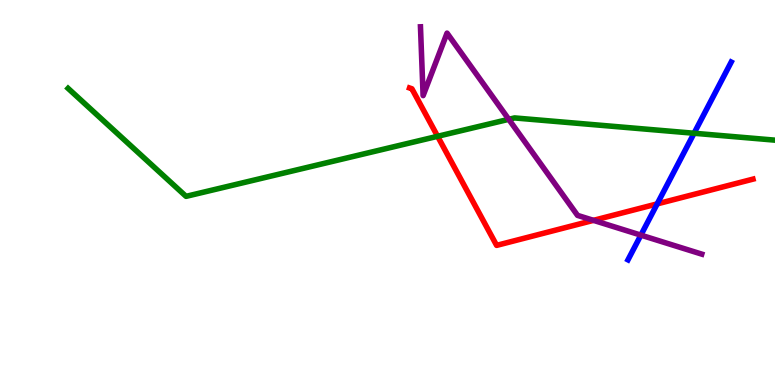[{'lines': ['blue', 'red'], 'intersections': [{'x': 8.48, 'y': 4.7}]}, {'lines': ['green', 'red'], 'intersections': [{'x': 5.65, 'y': 6.46}]}, {'lines': ['purple', 'red'], 'intersections': [{'x': 7.66, 'y': 4.28}]}, {'lines': ['blue', 'green'], 'intersections': [{'x': 8.96, 'y': 6.54}]}, {'lines': ['blue', 'purple'], 'intersections': [{'x': 8.27, 'y': 3.89}]}, {'lines': ['green', 'purple'], 'intersections': [{'x': 6.56, 'y': 6.9}]}]